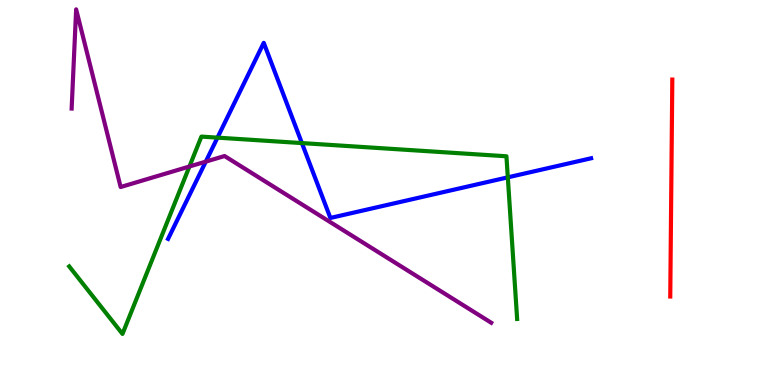[{'lines': ['blue', 'red'], 'intersections': []}, {'lines': ['green', 'red'], 'intersections': []}, {'lines': ['purple', 'red'], 'intersections': []}, {'lines': ['blue', 'green'], 'intersections': [{'x': 2.81, 'y': 6.42}, {'x': 3.9, 'y': 6.28}, {'x': 6.55, 'y': 5.39}]}, {'lines': ['blue', 'purple'], 'intersections': [{'x': 2.66, 'y': 5.8}]}, {'lines': ['green', 'purple'], 'intersections': [{'x': 2.44, 'y': 5.68}]}]